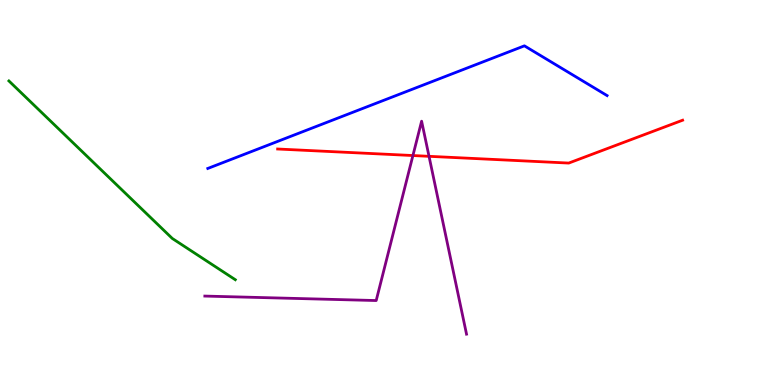[{'lines': ['blue', 'red'], 'intersections': []}, {'lines': ['green', 'red'], 'intersections': []}, {'lines': ['purple', 'red'], 'intersections': [{'x': 5.33, 'y': 5.96}, {'x': 5.54, 'y': 5.94}]}, {'lines': ['blue', 'green'], 'intersections': []}, {'lines': ['blue', 'purple'], 'intersections': []}, {'lines': ['green', 'purple'], 'intersections': []}]